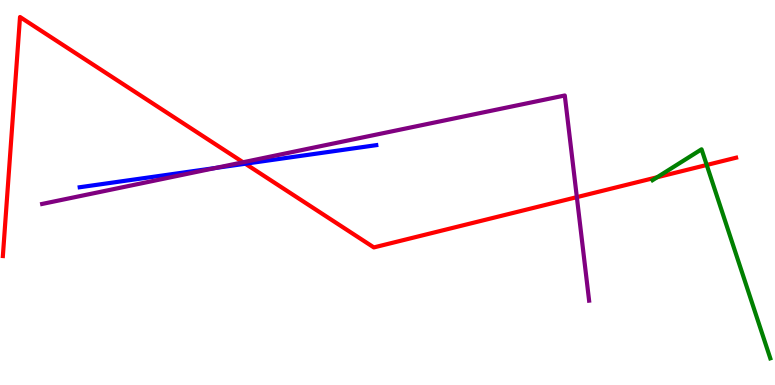[{'lines': ['blue', 'red'], 'intersections': [{'x': 3.17, 'y': 5.75}]}, {'lines': ['green', 'red'], 'intersections': [{'x': 8.48, 'y': 5.4}, {'x': 9.12, 'y': 5.71}]}, {'lines': ['purple', 'red'], 'intersections': [{'x': 3.14, 'y': 5.79}, {'x': 7.44, 'y': 4.88}]}, {'lines': ['blue', 'green'], 'intersections': []}, {'lines': ['blue', 'purple'], 'intersections': [{'x': 2.78, 'y': 5.64}]}, {'lines': ['green', 'purple'], 'intersections': []}]